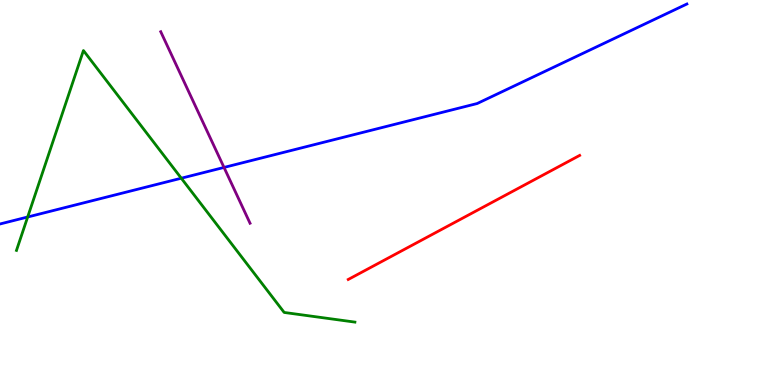[{'lines': ['blue', 'red'], 'intersections': []}, {'lines': ['green', 'red'], 'intersections': []}, {'lines': ['purple', 'red'], 'intersections': []}, {'lines': ['blue', 'green'], 'intersections': [{'x': 0.357, 'y': 4.36}, {'x': 2.34, 'y': 5.37}]}, {'lines': ['blue', 'purple'], 'intersections': [{'x': 2.89, 'y': 5.65}]}, {'lines': ['green', 'purple'], 'intersections': []}]